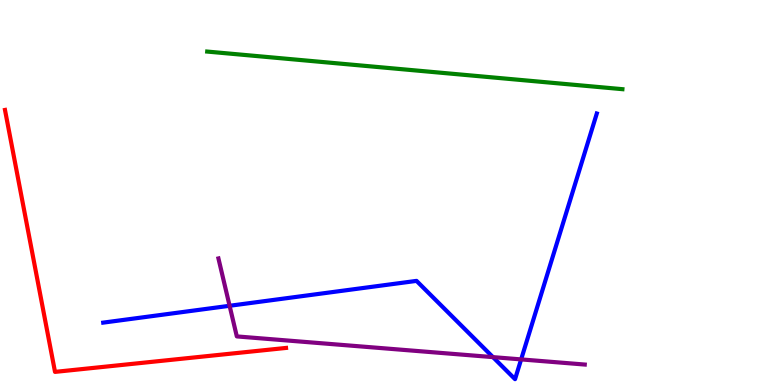[{'lines': ['blue', 'red'], 'intersections': []}, {'lines': ['green', 'red'], 'intersections': []}, {'lines': ['purple', 'red'], 'intersections': []}, {'lines': ['blue', 'green'], 'intersections': []}, {'lines': ['blue', 'purple'], 'intersections': [{'x': 2.96, 'y': 2.06}, {'x': 6.36, 'y': 0.724}, {'x': 6.72, 'y': 0.665}]}, {'lines': ['green', 'purple'], 'intersections': []}]